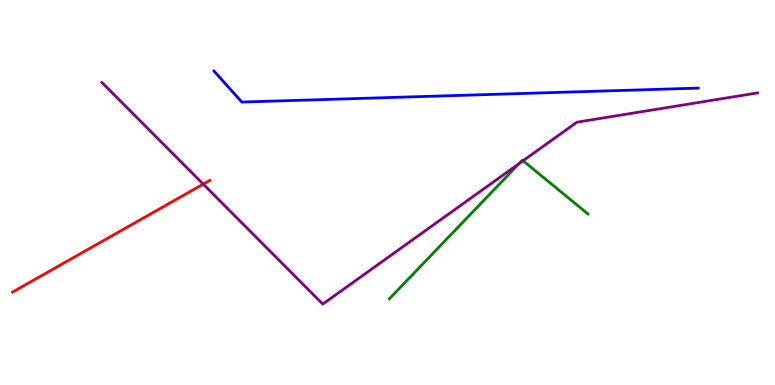[{'lines': ['blue', 'red'], 'intersections': []}, {'lines': ['green', 'red'], 'intersections': []}, {'lines': ['purple', 'red'], 'intersections': [{'x': 2.62, 'y': 5.22}]}, {'lines': ['blue', 'green'], 'intersections': []}, {'lines': ['blue', 'purple'], 'intersections': []}, {'lines': ['green', 'purple'], 'intersections': [{'x': 6.7, 'y': 5.75}, {'x': 6.75, 'y': 5.83}]}]